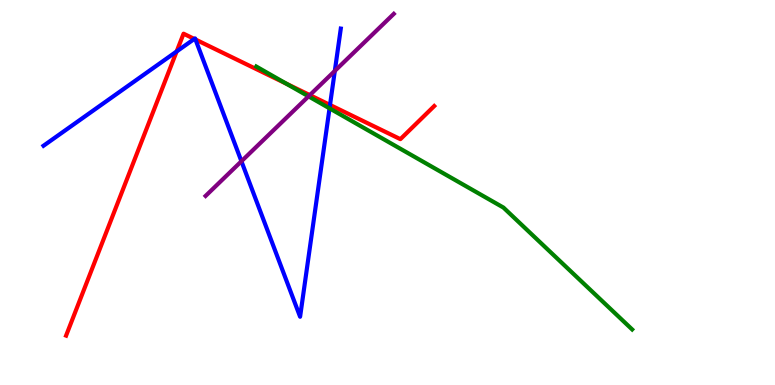[{'lines': ['blue', 'red'], 'intersections': [{'x': 2.28, 'y': 8.66}, {'x': 2.51, 'y': 8.99}, {'x': 2.52, 'y': 8.97}, {'x': 4.26, 'y': 7.27}]}, {'lines': ['green', 'red'], 'intersections': [{'x': 3.69, 'y': 7.83}]}, {'lines': ['purple', 'red'], 'intersections': [{'x': 4.0, 'y': 7.53}]}, {'lines': ['blue', 'green'], 'intersections': [{'x': 4.25, 'y': 7.19}]}, {'lines': ['blue', 'purple'], 'intersections': [{'x': 3.12, 'y': 5.81}, {'x': 4.32, 'y': 8.16}]}, {'lines': ['green', 'purple'], 'intersections': [{'x': 3.98, 'y': 7.5}]}]